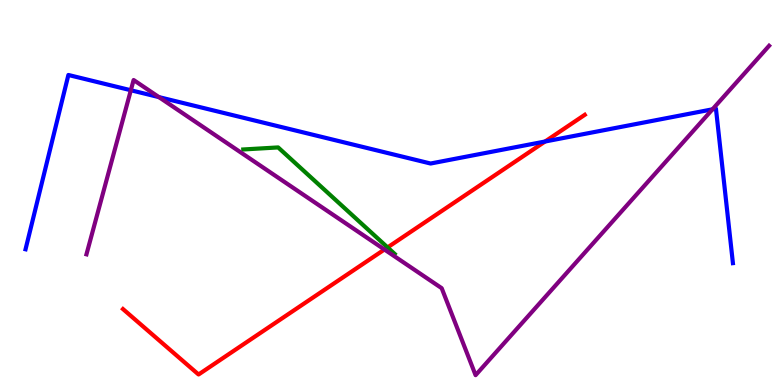[{'lines': ['blue', 'red'], 'intersections': [{'x': 7.03, 'y': 6.32}]}, {'lines': ['green', 'red'], 'intersections': [{'x': 5.0, 'y': 3.57}]}, {'lines': ['purple', 'red'], 'intersections': [{'x': 4.96, 'y': 3.52}]}, {'lines': ['blue', 'green'], 'intersections': []}, {'lines': ['blue', 'purple'], 'intersections': [{'x': 1.69, 'y': 7.66}, {'x': 2.05, 'y': 7.48}, {'x': 9.19, 'y': 7.16}]}, {'lines': ['green', 'purple'], 'intersections': []}]